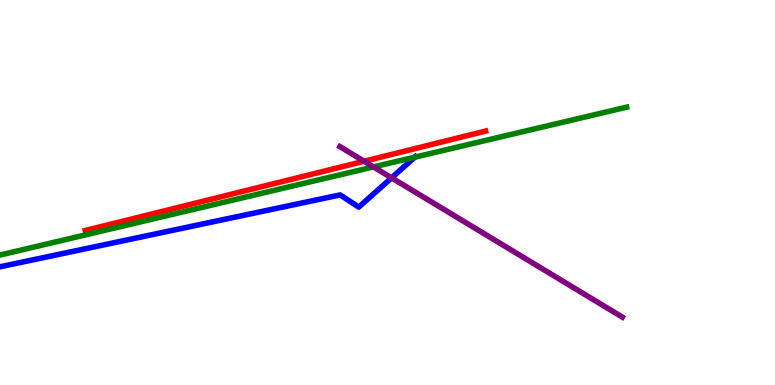[{'lines': ['blue', 'red'], 'intersections': []}, {'lines': ['green', 'red'], 'intersections': []}, {'lines': ['purple', 'red'], 'intersections': [{'x': 4.7, 'y': 5.81}]}, {'lines': ['blue', 'green'], 'intersections': [{'x': 5.35, 'y': 5.92}]}, {'lines': ['blue', 'purple'], 'intersections': [{'x': 5.05, 'y': 5.38}]}, {'lines': ['green', 'purple'], 'intersections': [{'x': 4.82, 'y': 5.66}]}]